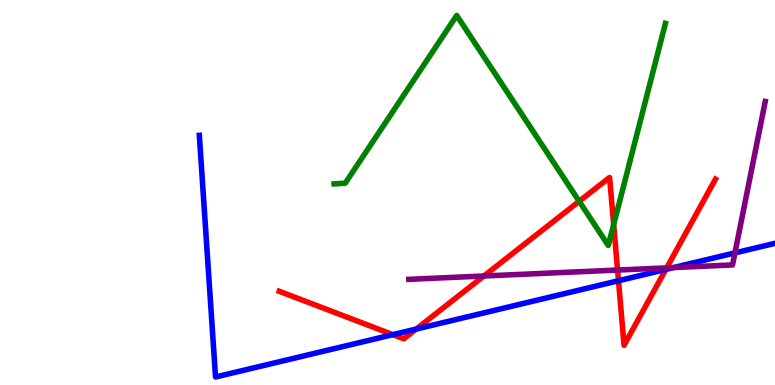[{'lines': ['blue', 'red'], 'intersections': [{'x': 5.07, 'y': 1.31}, {'x': 5.37, 'y': 1.45}, {'x': 7.98, 'y': 2.71}, {'x': 8.59, 'y': 3.0}]}, {'lines': ['green', 'red'], 'intersections': [{'x': 7.47, 'y': 4.77}, {'x': 7.92, 'y': 4.17}]}, {'lines': ['purple', 'red'], 'intersections': [{'x': 6.24, 'y': 2.83}, {'x': 7.97, 'y': 2.99}, {'x': 8.6, 'y': 3.04}]}, {'lines': ['blue', 'green'], 'intersections': []}, {'lines': ['blue', 'purple'], 'intersections': [{'x': 8.69, 'y': 3.05}, {'x': 9.48, 'y': 3.43}]}, {'lines': ['green', 'purple'], 'intersections': []}]